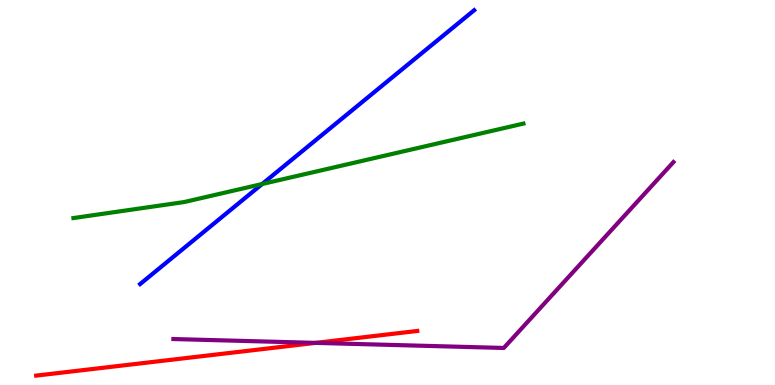[{'lines': ['blue', 'red'], 'intersections': []}, {'lines': ['green', 'red'], 'intersections': []}, {'lines': ['purple', 'red'], 'intersections': [{'x': 4.07, 'y': 1.09}]}, {'lines': ['blue', 'green'], 'intersections': [{'x': 3.38, 'y': 5.22}]}, {'lines': ['blue', 'purple'], 'intersections': []}, {'lines': ['green', 'purple'], 'intersections': []}]